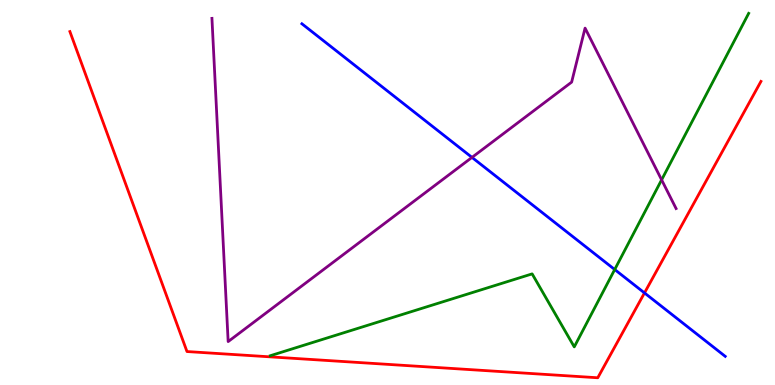[{'lines': ['blue', 'red'], 'intersections': [{'x': 8.32, 'y': 2.39}]}, {'lines': ['green', 'red'], 'intersections': []}, {'lines': ['purple', 'red'], 'intersections': []}, {'lines': ['blue', 'green'], 'intersections': [{'x': 7.93, 'y': 3.0}]}, {'lines': ['blue', 'purple'], 'intersections': [{'x': 6.09, 'y': 5.91}]}, {'lines': ['green', 'purple'], 'intersections': [{'x': 8.54, 'y': 5.33}]}]